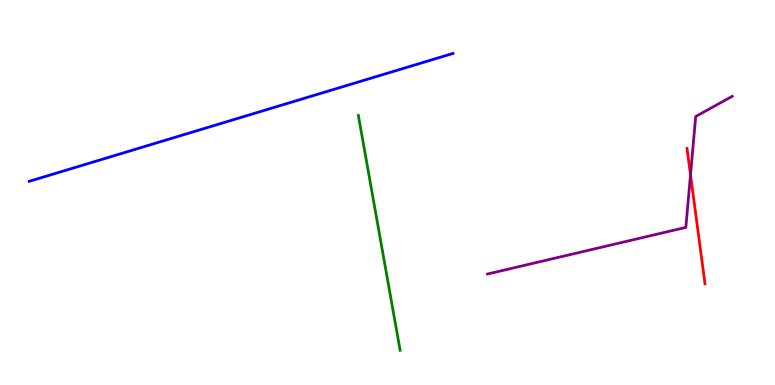[{'lines': ['blue', 'red'], 'intersections': []}, {'lines': ['green', 'red'], 'intersections': []}, {'lines': ['purple', 'red'], 'intersections': [{'x': 8.91, 'y': 5.46}]}, {'lines': ['blue', 'green'], 'intersections': []}, {'lines': ['blue', 'purple'], 'intersections': []}, {'lines': ['green', 'purple'], 'intersections': []}]